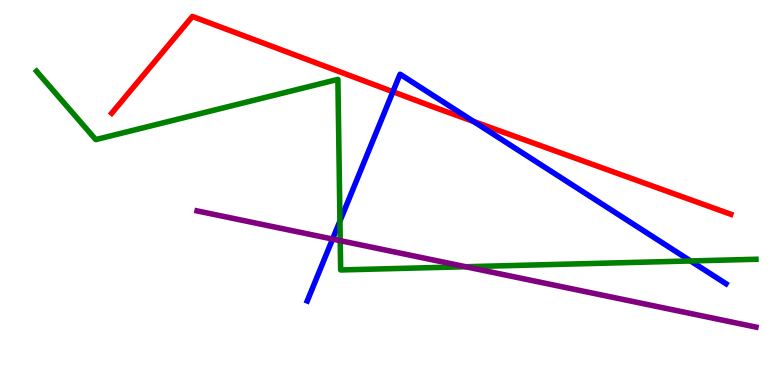[{'lines': ['blue', 'red'], 'intersections': [{'x': 5.07, 'y': 7.62}, {'x': 6.11, 'y': 6.85}]}, {'lines': ['green', 'red'], 'intersections': []}, {'lines': ['purple', 'red'], 'intersections': []}, {'lines': ['blue', 'green'], 'intersections': [{'x': 4.39, 'y': 4.26}, {'x': 8.91, 'y': 3.22}]}, {'lines': ['blue', 'purple'], 'intersections': [{'x': 4.29, 'y': 3.79}]}, {'lines': ['green', 'purple'], 'intersections': [{'x': 4.39, 'y': 3.75}, {'x': 6.01, 'y': 3.07}]}]